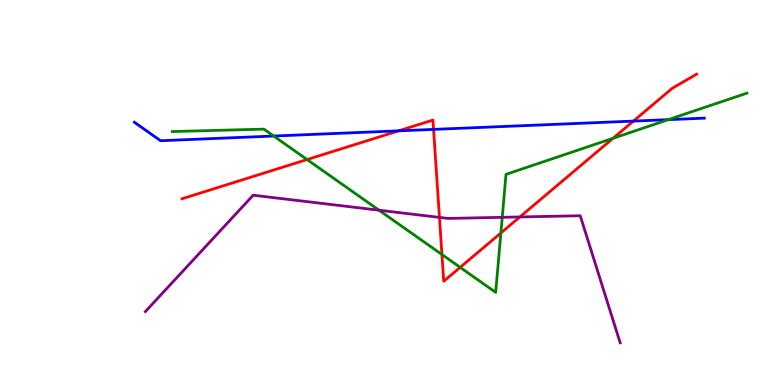[{'lines': ['blue', 'red'], 'intersections': [{'x': 5.14, 'y': 6.6}, {'x': 5.59, 'y': 6.64}, {'x': 8.17, 'y': 6.85}]}, {'lines': ['green', 'red'], 'intersections': [{'x': 3.96, 'y': 5.86}, {'x': 5.7, 'y': 3.39}, {'x': 5.94, 'y': 3.06}, {'x': 6.46, 'y': 3.95}, {'x': 7.91, 'y': 6.41}]}, {'lines': ['purple', 'red'], 'intersections': [{'x': 5.67, 'y': 4.35}, {'x': 6.71, 'y': 4.36}]}, {'lines': ['blue', 'green'], 'intersections': [{'x': 3.53, 'y': 6.47}, {'x': 8.62, 'y': 6.89}]}, {'lines': ['blue', 'purple'], 'intersections': []}, {'lines': ['green', 'purple'], 'intersections': [{'x': 4.89, 'y': 4.54}, {'x': 6.48, 'y': 4.36}]}]